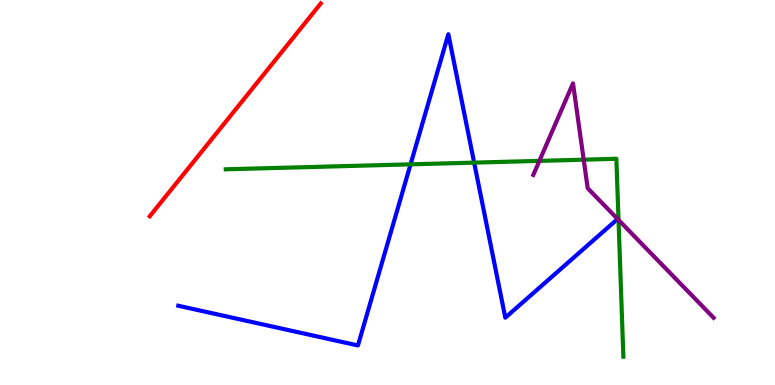[{'lines': ['blue', 'red'], 'intersections': []}, {'lines': ['green', 'red'], 'intersections': []}, {'lines': ['purple', 'red'], 'intersections': []}, {'lines': ['blue', 'green'], 'intersections': [{'x': 5.3, 'y': 5.73}, {'x': 6.12, 'y': 5.78}]}, {'lines': ['blue', 'purple'], 'intersections': []}, {'lines': ['green', 'purple'], 'intersections': [{'x': 6.96, 'y': 5.82}, {'x': 7.53, 'y': 5.85}, {'x': 7.98, 'y': 4.29}]}]